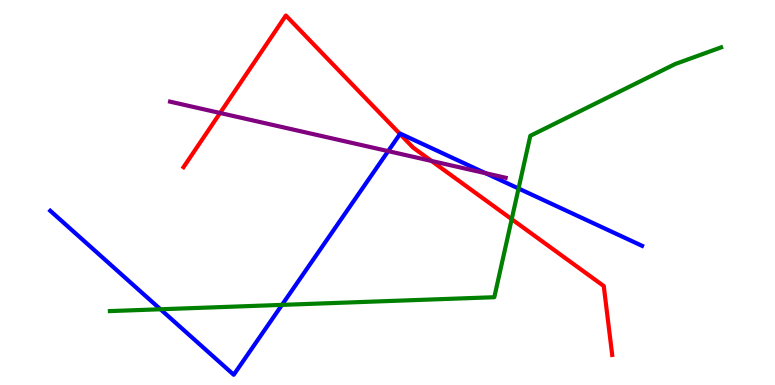[{'lines': ['blue', 'red'], 'intersections': [{'x': 5.16, 'y': 6.52}]}, {'lines': ['green', 'red'], 'intersections': [{'x': 6.6, 'y': 4.31}]}, {'lines': ['purple', 'red'], 'intersections': [{'x': 2.84, 'y': 7.06}, {'x': 5.57, 'y': 5.82}]}, {'lines': ['blue', 'green'], 'intersections': [{'x': 2.07, 'y': 1.97}, {'x': 3.64, 'y': 2.08}, {'x': 6.69, 'y': 5.1}]}, {'lines': ['blue', 'purple'], 'intersections': [{'x': 5.01, 'y': 6.07}, {'x': 6.27, 'y': 5.5}]}, {'lines': ['green', 'purple'], 'intersections': []}]